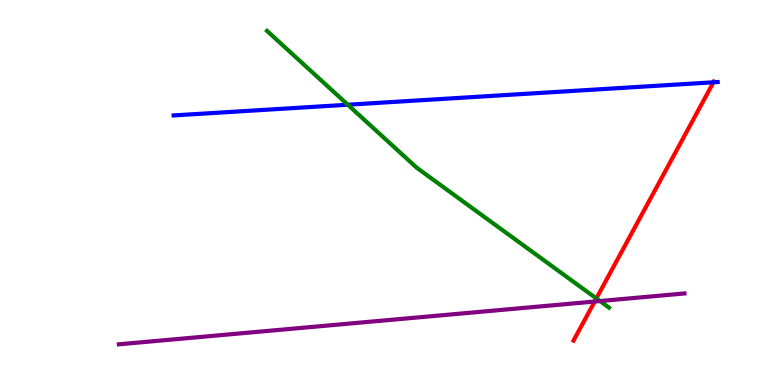[{'lines': ['blue', 'red'], 'intersections': [{'x': 9.21, 'y': 7.86}]}, {'lines': ['green', 'red'], 'intersections': [{'x': 7.69, 'y': 2.25}]}, {'lines': ['purple', 'red'], 'intersections': [{'x': 7.67, 'y': 2.17}]}, {'lines': ['blue', 'green'], 'intersections': [{'x': 4.49, 'y': 7.28}]}, {'lines': ['blue', 'purple'], 'intersections': []}, {'lines': ['green', 'purple'], 'intersections': [{'x': 7.74, 'y': 2.18}]}]